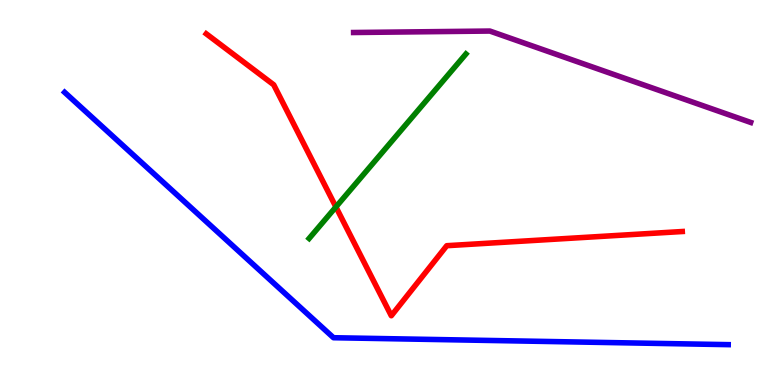[{'lines': ['blue', 'red'], 'intersections': []}, {'lines': ['green', 'red'], 'intersections': [{'x': 4.33, 'y': 4.62}]}, {'lines': ['purple', 'red'], 'intersections': []}, {'lines': ['blue', 'green'], 'intersections': []}, {'lines': ['blue', 'purple'], 'intersections': []}, {'lines': ['green', 'purple'], 'intersections': []}]